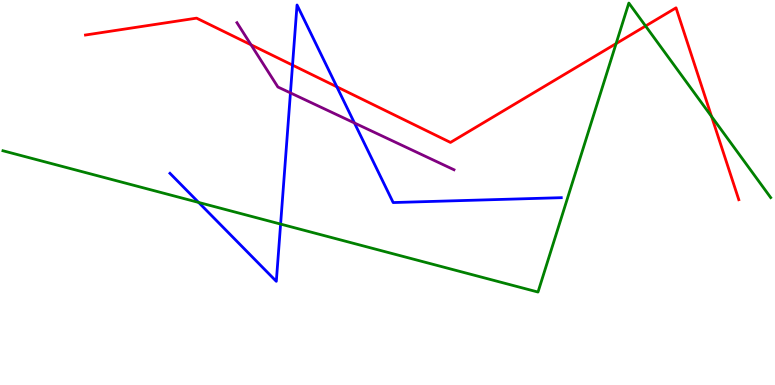[{'lines': ['blue', 'red'], 'intersections': [{'x': 3.77, 'y': 8.31}, {'x': 4.35, 'y': 7.75}]}, {'lines': ['green', 'red'], 'intersections': [{'x': 7.95, 'y': 8.87}, {'x': 8.33, 'y': 9.32}, {'x': 9.18, 'y': 6.97}]}, {'lines': ['purple', 'red'], 'intersections': [{'x': 3.24, 'y': 8.84}]}, {'lines': ['blue', 'green'], 'intersections': [{'x': 2.56, 'y': 4.74}, {'x': 3.62, 'y': 4.18}]}, {'lines': ['blue', 'purple'], 'intersections': [{'x': 3.75, 'y': 7.59}, {'x': 4.57, 'y': 6.81}]}, {'lines': ['green', 'purple'], 'intersections': []}]